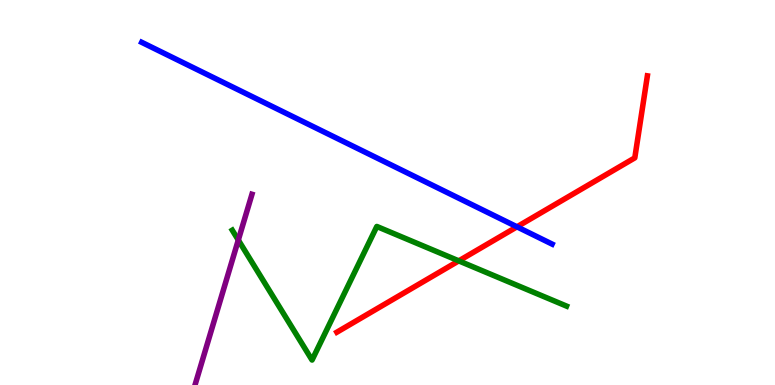[{'lines': ['blue', 'red'], 'intersections': [{'x': 6.67, 'y': 4.11}]}, {'lines': ['green', 'red'], 'intersections': [{'x': 5.92, 'y': 3.22}]}, {'lines': ['purple', 'red'], 'intersections': []}, {'lines': ['blue', 'green'], 'intersections': []}, {'lines': ['blue', 'purple'], 'intersections': []}, {'lines': ['green', 'purple'], 'intersections': [{'x': 3.07, 'y': 3.77}]}]